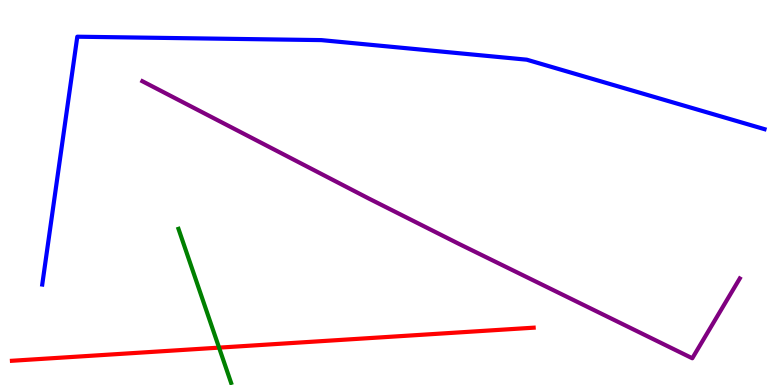[{'lines': ['blue', 'red'], 'intersections': []}, {'lines': ['green', 'red'], 'intersections': [{'x': 2.83, 'y': 0.97}]}, {'lines': ['purple', 'red'], 'intersections': []}, {'lines': ['blue', 'green'], 'intersections': []}, {'lines': ['blue', 'purple'], 'intersections': []}, {'lines': ['green', 'purple'], 'intersections': []}]